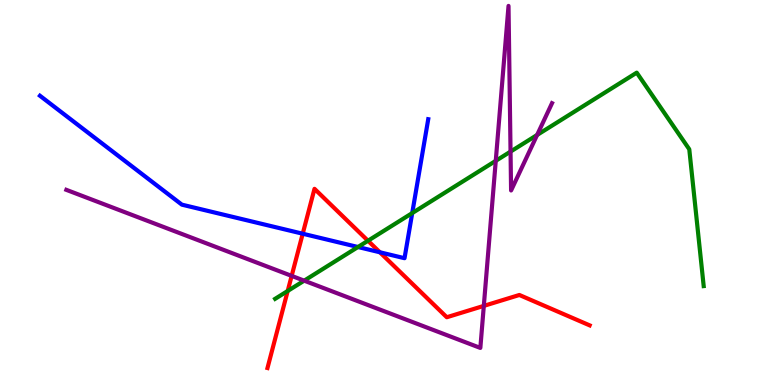[{'lines': ['blue', 'red'], 'intersections': [{'x': 3.91, 'y': 3.93}, {'x': 4.9, 'y': 3.45}]}, {'lines': ['green', 'red'], 'intersections': [{'x': 3.71, 'y': 2.44}, {'x': 4.75, 'y': 3.75}]}, {'lines': ['purple', 'red'], 'intersections': [{'x': 3.76, 'y': 2.83}, {'x': 6.24, 'y': 2.05}]}, {'lines': ['blue', 'green'], 'intersections': [{'x': 4.62, 'y': 3.58}, {'x': 5.32, 'y': 4.47}]}, {'lines': ['blue', 'purple'], 'intersections': []}, {'lines': ['green', 'purple'], 'intersections': [{'x': 3.92, 'y': 2.71}, {'x': 6.4, 'y': 5.82}, {'x': 6.59, 'y': 6.06}, {'x': 6.93, 'y': 6.49}]}]